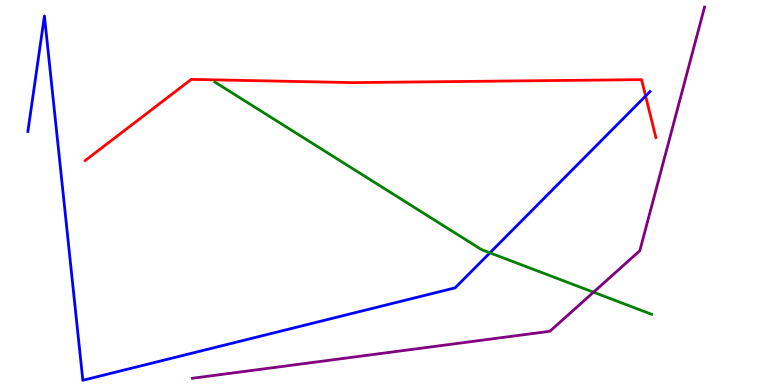[{'lines': ['blue', 'red'], 'intersections': [{'x': 8.33, 'y': 7.51}]}, {'lines': ['green', 'red'], 'intersections': []}, {'lines': ['purple', 'red'], 'intersections': []}, {'lines': ['blue', 'green'], 'intersections': [{'x': 6.32, 'y': 3.43}]}, {'lines': ['blue', 'purple'], 'intersections': []}, {'lines': ['green', 'purple'], 'intersections': [{'x': 7.66, 'y': 2.41}]}]